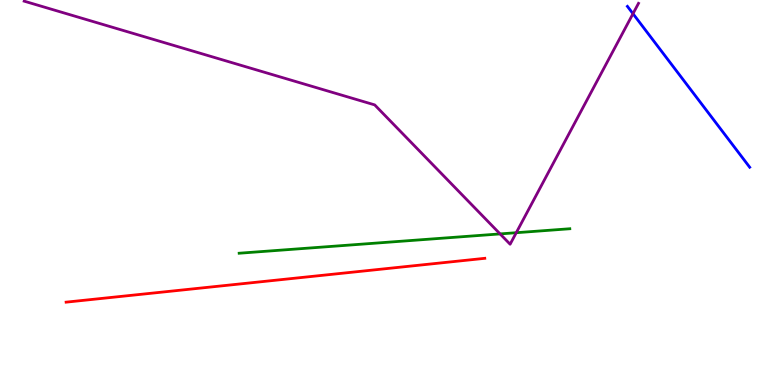[{'lines': ['blue', 'red'], 'intersections': []}, {'lines': ['green', 'red'], 'intersections': []}, {'lines': ['purple', 'red'], 'intersections': []}, {'lines': ['blue', 'green'], 'intersections': []}, {'lines': ['blue', 'purple'], 'intersections': [{'x': 8.17, 'y': 9.64}]}, {'lines': ['green', 'purple'], 'intersections': [{'x': 6.45, 'y': 3.92}, {'x': 6.66, 'y': 3.96}]}]